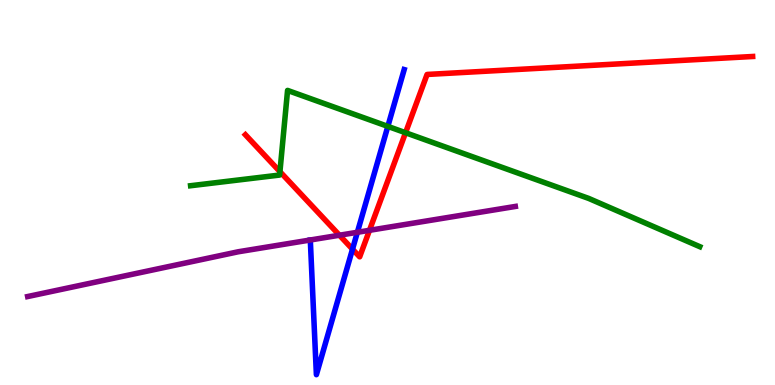[{'lines': ['blue', 'red'], 'intersections': [{'x': 4.55, 'y': 3.53}]}, {'lines': ['green', 'red'], 'intersections': [{'x': 3.61, 'y': 5.54}, {'x': 5.23, 'y': 6.55}]}, {'lines': ['purple', 'red'], 'intersections': [{'x': 4.38, 'y': 3.89}, {'x': 4.77, 'y': 4.02}]}, {'lines': ['blue', 'green'], 'intersections': [{'x': 5.0, 'y': 6.72}]}, {'lines': ['blue', 'purple'], 'intersections': [{'x': 4.61, 'y': 3.97}]}, {'lines': ['green', 'purple'], 'intersections': []}]